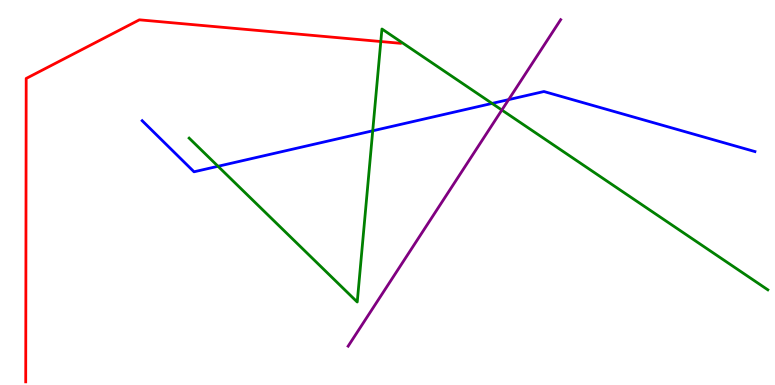[{'lines': ['blue', 'red'], 'intersections': []}, {'lines': ['green', 'red'], 'intersections': [{'x': 4.91, 'y': 8.92}]}, {'lines': ['purple', 'red'], 'intersections': []}, {'lines': ['blue', 'green'], 'intersections': [{'x': 2.81, 'y': 5.68}, {'x': 4.81, 'y': 6.6}, {'x': 6.35, 'y': 7.31}]}, {'lines': ['blue', 'purple'], 'intersections': [{'x': 6.56, 'y': 7.41}]}, {'lines': ['green', 'purple'], 'intersections': [{'x': 6.48, 'y': 7.14}]}]